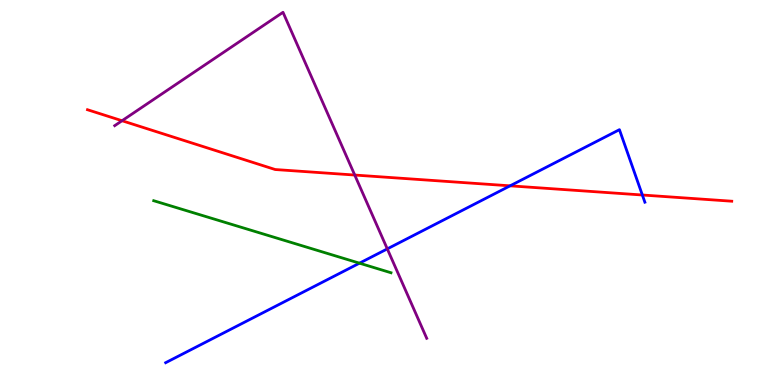[{'lines': ['blue', 'red'], 'intersections': [{'x': 6.58, 'y': 5.17}, {'x': 8.29, 'y': 4.93}]}, {'lines': ['green', 'red'], 'intersections': []}, {'lines': ['purple', 'red'], 'intersections': [{'x': 1.57, 'y': 6.86}, {'x': 4.58, 'y': 5.45}]}, {'lines': ['blue', 'green'], 'intersections': [{'x': 4.64, 'y': 3.16}]}, {'lines': ['blue', 'purple'], 'intersections': [{'x': 5.0, 'y': 3.54}]}, {'lines': ['green', 'purple'], 'intersections': []}]